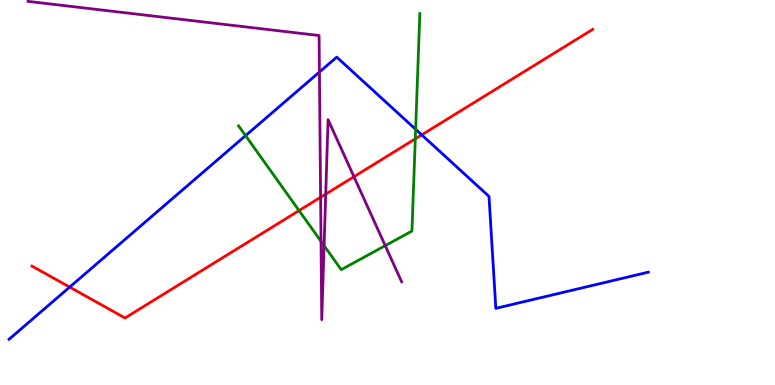[{'lines': ['blue', 'red'], 'intersections': [{'x': 0.899, 'y': 2.54}, {'x': 5.44, 'y': 6.5}]}, {'lines': ['green', 'red'], 'intersections': [{'x': 3.86, 'y': 4.53}, {'x': 5.36, 'y': 6.39}]}, {'lines': ['purple', 'red'], 'intersections': [{'x': 4.14, 'y': 4.88}, {'x': 4.2, 'y': 4.96}, {'x': 4.57, 'y': 5.41}]}, {'lines': ['blue', 'green'], 'intersections': [{'x': 3.17, 'y': 6.48}, {'x': 5.36, 'y': 6.64}]}, {'lines': ['blue', 'purple'], 'intersections': [{'x': 4.12, 'y': 8.13}]}, {'lines': ['green', 'purple'], 'intersections': [{'x': 4.14, 'y': 3.73}, {'x': 4.18, 'y': 3.62}, {'x': 4.97, 'y': 3.62}]}]